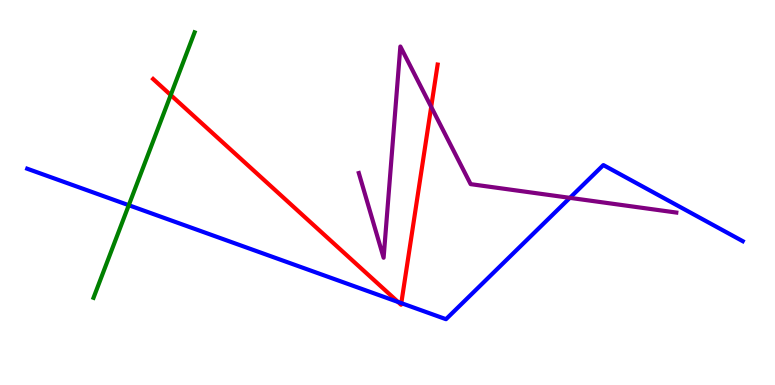[{'lines': ['blue', 'red'], 'intersections': [{'x': 5.14, 'y': 2.16}, {'x': 5.18, 'y': 2.13}]}, {'lines': ['green', 'red'], 'intersections': [{'x': 2.2, 'y': 7.53}]}, {'lines': ['purple', 'red'], 'intersections': [{'x': 5.56, 'y': 7.22}]}, {'lines': ['blue', 'green'], 'intersections': [{'x': 1.66, 'y': 4.67}]}, {'lines': ['blue', 'purple'], 'intersections': [{'x': 7.35, 'y': 4.86}]}, {'lines': ['green', 'purple'], 'intersections': []}]